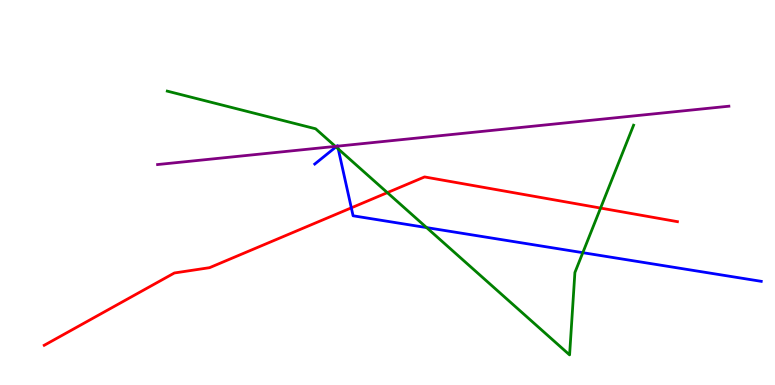[{'lines': ['blue', 'red'], 'intersections': [{'x': 4.53, 'y': 4.6}]}, {'lines': ['green', 'red'], 'intersections': [{'x': 5.0, 'y': 5.0}, {'x': 7.75, 'y': 4.6}]}, {'lines': ['purple', 'red'], 'intersections': []}, {'lines': ['blue', 'green'], 'intersections': [{'x': 4.34, 'y': 6.18}, {'x': 4.36, 'y': 6.13}, {'x': 5.5, 'y': 4.09}, {'x': 7.52, 'y': 3.44}]}, {'lines': ['blue', 'purple'], 'intersections': [{'x': 4.35, 'y': 6.2}, {'x': 4.36, 'y': 6.2}]}, {'lines': ['green', 'purple'], 'intersections': [{'x': 4.33, 'y': 6.2}]}]